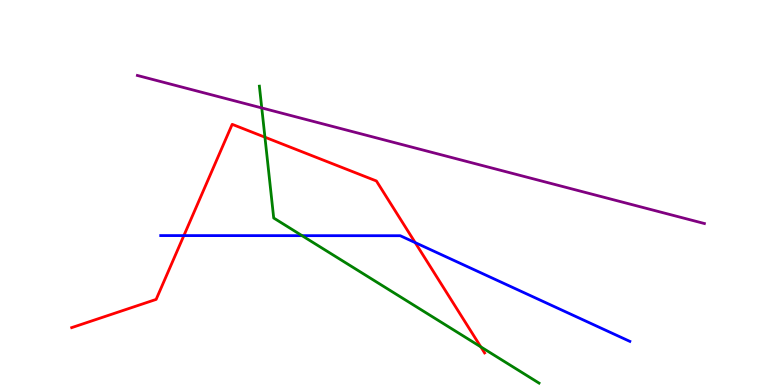[{'lines': ['blue', 'red'], 'intersections': [{'x': 2.37, 'y': 3.88}, {'x': 5.36, 'y': 3.7}]}, {'lines': ['green', 'red'], 'intersections': [{'x': 3.42, 'y': 6.44}, {'x': 6.2, 'y': 0.991}]}, {'lines': ['purple', 'red'], 'intersections': []}, {'lines': ['blue', 'green'], 'intersections': [{'x': 3.9, 'y': 3.88}]}, {'lines': ['blue', 'purple'], 'intersections': []}, {'lines': ['green', 'purple'], 'intersections': [{'x': 3.38, 'y': 7.2}]}]